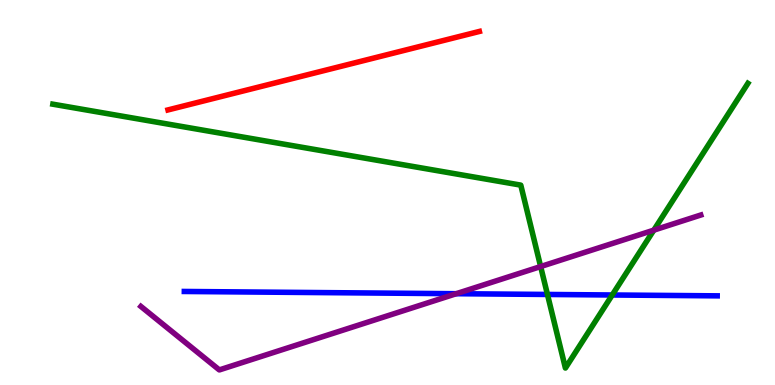[{'lines': ['blue', 'red'], 'intersections': []}, {'lines': ['green', 'red'], 'intersections': []}, {'lines': ['purple', 'red'], 'intersections': []}, {'lines': ['blue', 'green'], 'intersections': [{'x': 7.06, 'y': 2.35}, {'x': 7.9, 'y': 2.34}]}, {'lines': ['blue', 'purple'], 'intersections': [{'x': 5.89, 'y': 2.37}]}, {'lines': ['green', 'purple'], 'intersections': [{'x': 6.98, 'y': 3.08}, {'x': 8.44, 'y': 4.02}]}]